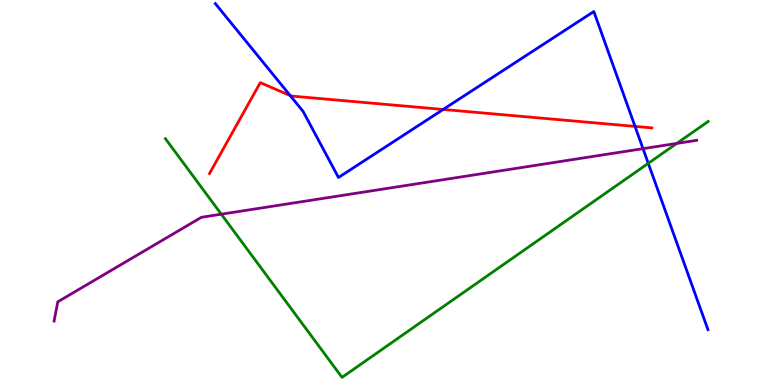[{'lines': ['blue', 'red'], 'intersections': [{'x': 3.74, 'y': 7.52}, {'x': 5.72, 'y': 7.16}, {'x': 8.19, 'y': 6.72}]}, {'lines': ['green', 'red'], 'intersections': []}, {'lines': ['purple', 'red'], 'intersections': []}, {'lines': ['blue', 'green'], 'intersections': [{'x': 8.36, 'y': 5.76}]}, {'lines': ['blue', 'purple'], 'intersections': [{'x': 8.3, 'y': 6.14}]}, {'lines': ['green', 'purple'], 'intersections': [{'x': 2.86, 'y': 4.44}, {'x': 8.73, 'y': 6.28}]}]